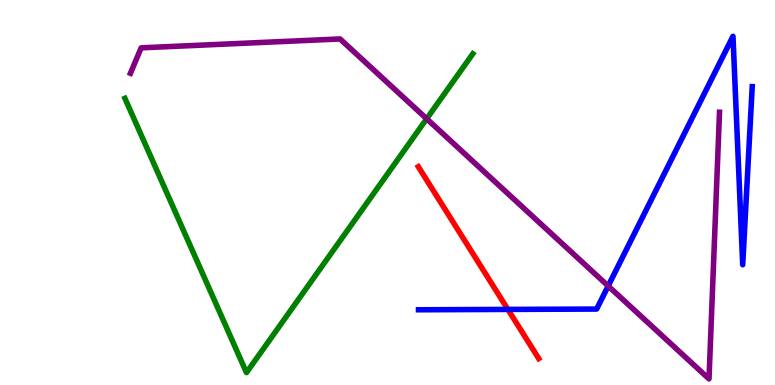[{'lines': ['blue', 'red'], 'intersections': [{'x': 6.55, 'y': 1.96}]}, {'lines': ['green', 'red'], 'intersections': []}, {'lines': ['purple', 'red'], 'intersections': []}, {'lines': ['blue', 'green'], 'intersections': []}, {'lines': ['blue', 'purple'], 'intersections': [{'x': 7.85, 'y': 2.57}]}, {'lines': ['green', 'purple'], 'intersections': [{'x': 5.51, 'y': 6.91}]}]